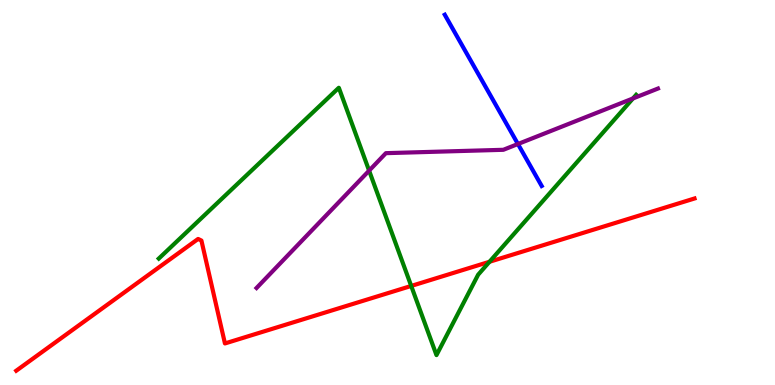[{'lines': ['blue', 'red'], 'intersections': []}, {'lines': ['green', 'red'], 'intersections': [{'x': 5.31, 'y': 2.57}, {'x': 6.32, 'y': 3.2}]}, {'lines': ['purple', 'red'], 'intersections': []}, {'lines': ['blue', 'green'], 'intersections': []}, {'lines': ['blue', 'purple'], 'intersections': [{'x': 6.68, 'y': 6.26}]}, {'lines': ['green', 'purple'], 'intersections': [{'x': 4.76, 'y': 5.57}, {'x': 8.17, 'y': 7.44}]}]